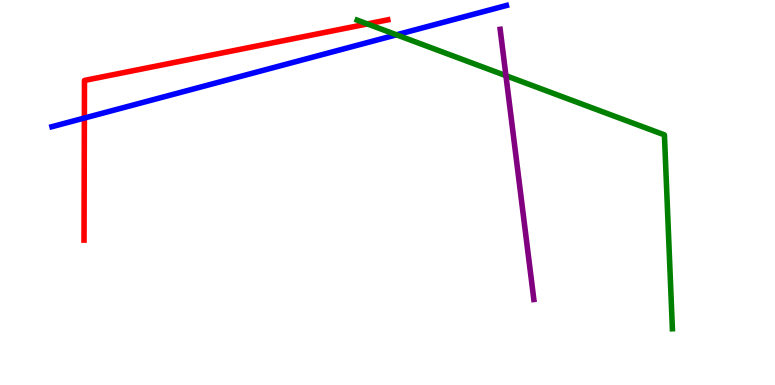[{'lines': ['blue', 'red'], 'intersections': [{'x': 1.09, 'y': 6.93}]}, {'lines': ['green', 'red'], 'intersections': [{'x': 4.74, 'y': 9.38}]}, {'lines': ['purple', 'red'], 'intersections': []}, {'lines': ['blue', 'green'], 'intersections': [{'x': 5.12, 'y': 9.1}]}, {'lines': ['blue', 'purple'], 'intersections': []}, {'lines': ['green', 'purple'], 'intersections': [{'x': 6.53, 'y': 8.03}]}]